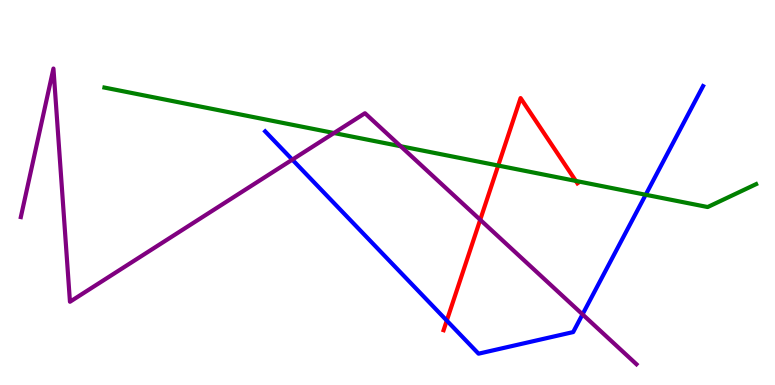[{'lines': ['blue', 'red'], 'intersections': [{'x': 5.76, 'y': 1.67}]}, {'lines': ['green', 'red'], 'intersections': [{'x': 6.43, 'y': 5.7}, {'x': 7.43, 'y': 5.3}]}, {'lines': ['purple', 'red'], 'intersections': [{'x': 6.2, 'y': 4.29}]}, {'lines': ['blue', 'green'], 'intersections': [{'x': 8.33, 'y': 4.94}]}, {'lines': ['blue', 'purple'], 'intersections': [{'x': 3.77, 'y': 5.85}, {'x': 7.52, 'y': 1.83}]}, {'lines': ['green', 'purple'], 'intersections': [{'x': 4.31, 'y': 6.54}, {'x': 5.17, 'y': 6.2}]}]